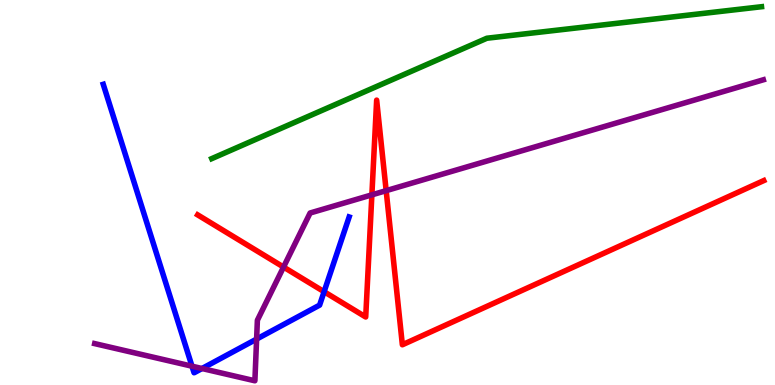[{'lines': ['blue', 'red'], 'intersections': [{'x': 4.18, 'y': 2.42}]}, {'lines': ['green', 'red'], 'intersections': []}, {'lines': ['purple', 'red'], 'intersections': [{'x': 3.66, 'y': 3.06}, {'x': 4.8, 'y': 4.94}, {'x': 4.98, 'y': 5.05}]}, {'lines': ['blue', 'green'], 'intersections': []}, {'lines': ['blue', 'purple'], 'intersections': [{'x': 2.48, 'y': 0.489}, {'x': 2.61, 'y': 0.428}, {'x': 3.31, 'y': 1.19}]}, {'lines': ['green', 'purple'], 'intersections': []}]